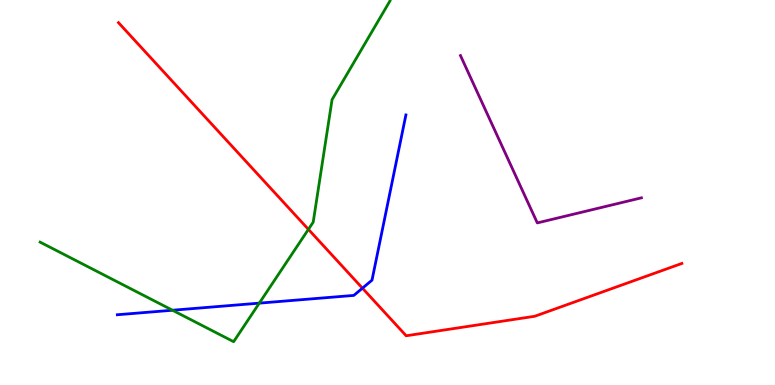[{'lines': ['blue', 'red'], 'intersections': [{'x': 4.68, 'y': 2.51}]}, {'lines': ['green', 'red'], 'intersections': [{'x': 3.98, 'y': 4.04}]}, {'lines': ['purple', 'red'], 'intersections': []}, {'lines': ['blue', 'green'], 'intersections': [{'x': 2.23, 'y': 1.94}, {'x': 3.35, 'y': 2.13}]}, {'lines': ['blue', 'purple'], 'intersections': []}, {'lines': ['green', 'purple'], 'intersections': []}]